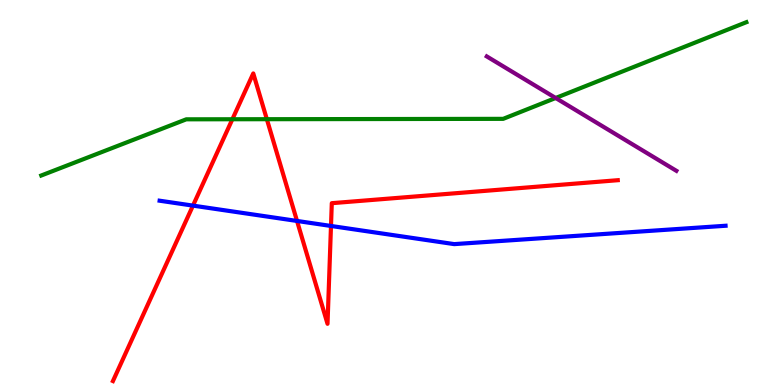[{'lines': ['blue', 'red'], 'intersections': [{'x': 2.49, 'y': 4.66}, {'x': 3.83, 'y': 4.26}, {'x': 4.27, 'y': 4.13}]}, {'lines': ['green', 'red'], 'intersections': [{'x': 3.0, 'y': 6.9}, {'x': 3.44, 'y': 6.9}]}, {'lines': ['purple', 'red'], 'intersections': []}, {'lines': ['blue', 'green'], 'intersections': []}, {'lines': ['blue', 'purple'], 'intersections': []}, {'lines': ['green', 'purple'], 'intersections': [{'x': 7.17, 'y': 7.45}]}]